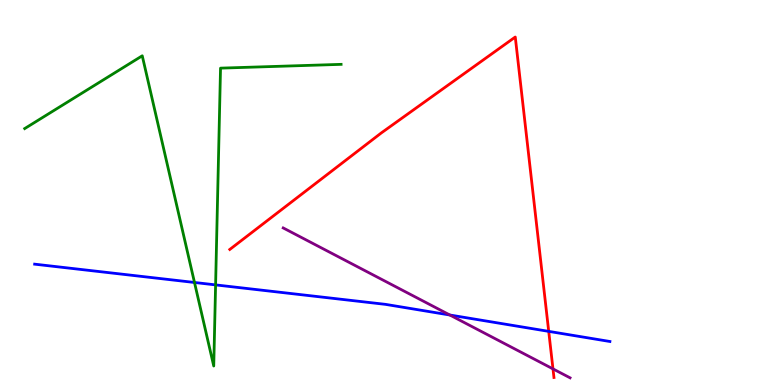[{'lines': ['blue', 'red'], 'intersections': [{'x': 7.08, 'y': 1.39}]}, {'lines': ['green', 'red'], 'intersections': []}, {'lines': ['purple', 'red'], 'intersections': [{'x': 7.14, 'y': 0.418}]}, {'lines': ['blue', 'green'], 'intersections': [{'x': 2.51, 'y': 2.66}, {'x': 2.78, 'y': 2.6}]}, {'lines': ['blue', 'purple'], 'intersections': [{'x': 5.8, 'y': 1.82}]}, {'lines': ['green', 'purple'], 'intersections': []}]